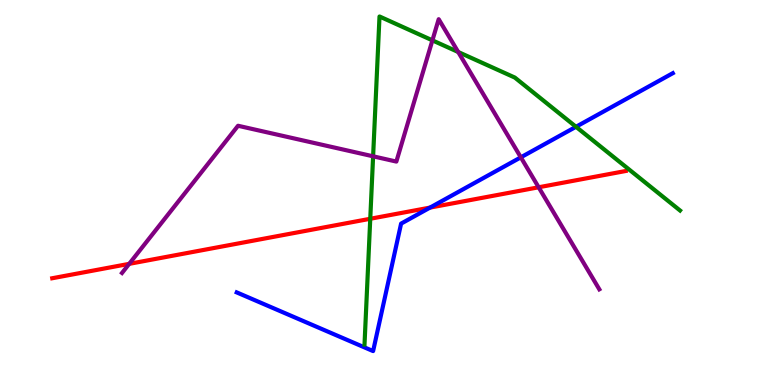[{'lines': ['blue', 'red'], 'intersections': [{'x': 5.55, 'y': 4.61}]}, {'lines': ['green', 'red'], 'intersections': [{'x': 4.78, 'y': 4.32}]}, {'lines': ['purple', 'red'], 'intersections': [{'x': 1.67, 'y': 3.15}, {'x': 6.95, 'y': 5.14}]}, {'lines': ['blue', 'green'], 'intersections': [{'x': 7.43, 'y': 6.71}]}, {'lines': ['blue', 'purple'], 'intersections': [{'x': 6.72, 'y': 5.91}]}, {'lines': ['green', 'purple'], 'intersections': [{'x': 4.81, 'y': 5.94}, {'x': 5.58, 'y': 8.95}, {'x': 5.91, 'y': 8.65}]}]